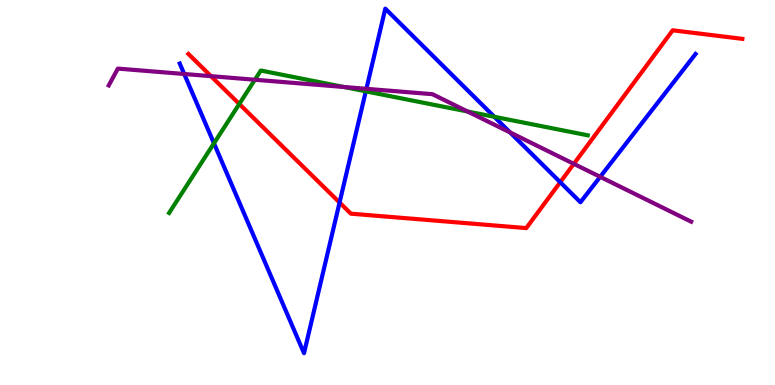[{'lines': ['blue', 'red'], 'intersections': [{'x': 4.38, 'y': 4.74}, {'x': 7.23, 'y': 5.27}]}, {'lines': ['green', 'red'], 'intersections': [{'x': 3.09, 'y': 7.3}]}, {'lines': ['purple', 'red'], 'intersections': [{'x': 2.72, 'y': 8.02}, {'x': 7.4, 'y': 5.74}]}, {'lines': ['blue', 'green'], 'intersections': [{'x': 2.76, 'y': 6.28}, {'x': 4.72, 'y': 7.63}, {'x': 6.38, 'y': 6.97}]}, {'lines': ['blue', 'purple'], 'intersections': [{'x': 2.38, 'y': 8.08}, {'x': 4.73, 'y': 7.69}, {'x': 6.58, 'y': 6.56}, {'x': 7.74, 'y': 5.41}]}, {'lines': ['green', 'purple'], 'intersections': [{'x': 3.29, 'y': 7.93}, {'x': 4.44, 'y': 7.74}, {'x': 6.03, 'y': 7.1}]}]